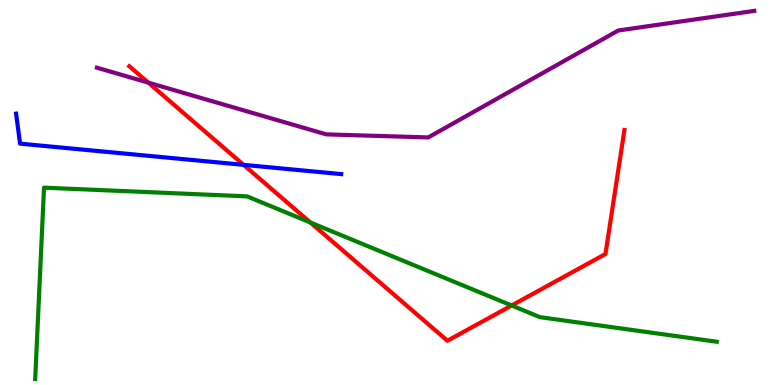[{'lines': ['blue', 'red'], 'intersections': [{'x': 3.14, 'y': 5.72}]}, {'lines': ['green', 'red'], 'intersections': [{'x': 4.0, 'y': 4.22}, {'x': 6.6, 'y': 2.07}]}, {'lines': ['purple', 'red'], 'intersections': [{'x': 1.91, 'y': 7.85}]}, {'lines': ['blue', 'green'], 'intersections': []}, {'lines': ['blue', 'purple'], 'intersections': []}, {'lines': ['green', 'purple'], 'intersections': []}]